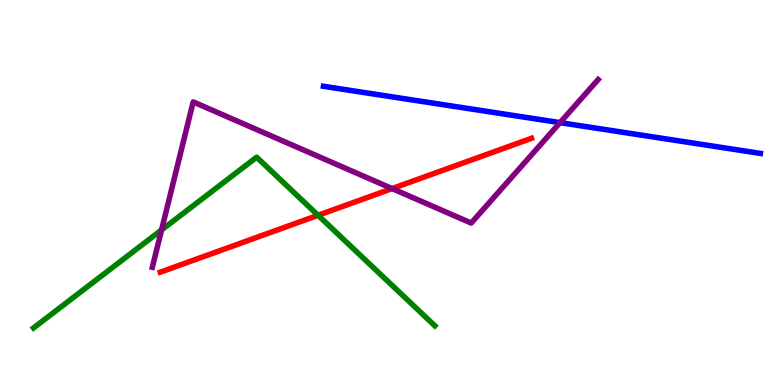[{'lines': ['blue', 'red'], 'intersections': []}, {'lines': ['green', 'red'], 'intersections': [{'x': 4.1, 'y': 4.41}]}, {'lines': ['purple', 'red'], 'intersections': [{'x': 5.06, 'y': 5.1}]}, {'lines': ['blue', 'green'], 'intersections': []}, {'lines': ['blue', 'purple'], 'intersections': [{'x': 7.23, 'y': 6.81}]}, {'lines': ['green', 'purple'], 'intersections': [{'x': 2.08, 'y': 4.03}]}]